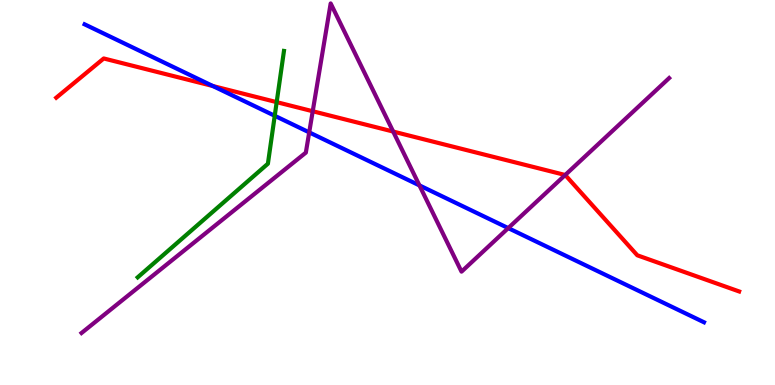[{'lines': ['blue', 'red'], 'intersections': [{'x': 2.75, 'y': 7.77}]}, {'lines': ['green', 'red'], 'intersections': [{'x': 3.57, 'y': 7.35}]}, {'lines': ['purple', 'red'], 'intersections': [{'x': 4.04, 'y': 7.11}, {'x': 5.07, 'y': 6.58}, {'x': 7.29, 'y': 5.45}]}, {'lines': ['blue', 'green'], 'intersections': [{'x': 3.54, 'y': 6.99}]}, {'lines': ['blue', 'purple'], 'intersections': [{'x': 3.99, 'y': 6.56}, {'x': 5.41, 'y': 5.18}, {'x': 6.56, 'y': 4.08}]}, {'lines': ['green', 'purple'], 'intersections': []}]